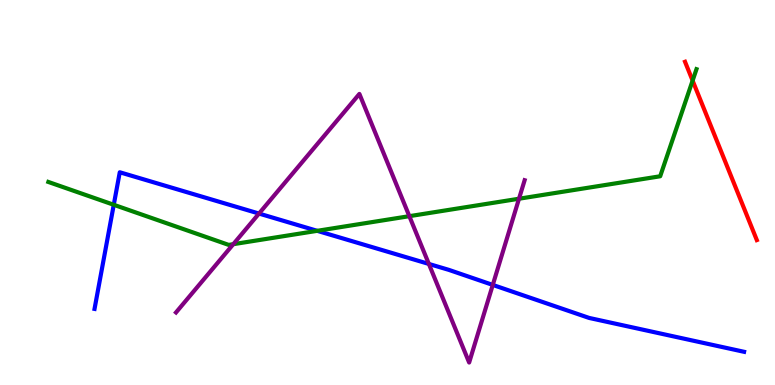[{'lines': ['blue', 'red'], 'intersections': []}, {'lines': ['green', 'red'], 'intersections': [{'x': 8.94, 'y': 7.91}]}, {'lines': ['purple', 'red'], 'intersections': []}, {'lines': ['blue', 'green'], 'intersections': [{'x': 1.47, 'y': 4.68}, {'x': 4.09, 'y': 4.0}]}, {'lines': ['blue', 'purple'], 'intersections': [{'x': 3.34, 'y': 4.45}, {'x': 5.53, 'y': 3.14}, {'x': 6.36, 'y': 2.6}]}, {'lines': ['green', 'purple'], 'intersections': [{'x': 3.01, 'y': 3.66}, {'x': 5.28, 'y': 4.39}, {'x': 6.7, 'y': 4.84}]}]